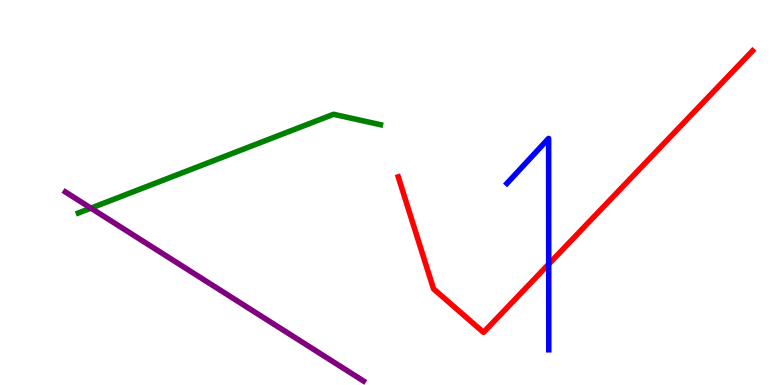[{'lines': ['blue', 'red'], 'intersections': [{'x': 7.08, 'y': 3.14}]}, {'lines': ['green', 'red'], 'intersections': []}, {'lines': ['purple', 'red'], 'intersections': []}, {'lines': ['blue', 'green'], 'intersections': []}, {'lines': ['blue', 'purple'], 'intersections': []}, {'lines': ['green', 'purple'], 'intersections': [{'x': 1.17, 'y': 4.59}]}]